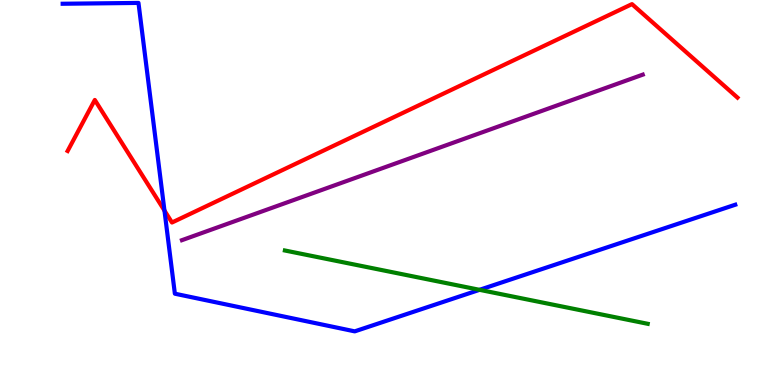[{'lines': ['blue', 'red'], 'intersections': [{'x': 2.12, 'y': 4.53}]}, {'lines': ['green', 'red'], 'intersections': []}, {'lines': ['purple', 'red'], 'intersections': []}, {'lines': ['blue', 'green'], 'intersections': [{'x': 6.19, 'y': 2.47}]}, {'lines': ['blue', 'purple'], 'intersections': []}, {'lines': ['green', 'purple'], 'intersections': []}]